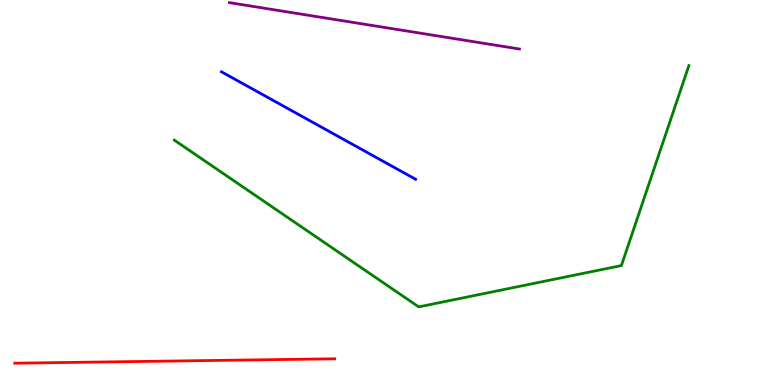[{'lines': ['blue', 'red'], 'intersections': []}, {'lines': ['green', 'red'], 'intersections': []}, {'lines': ['purple', 'red'], 'intersections': []}, {'lines': ['blue', 'green'], 'intersections': []}, {'lines': ['blue', 'purple'], 'intersections': []}, {'lines': ['green', 'purple'], 'intersections': []}]